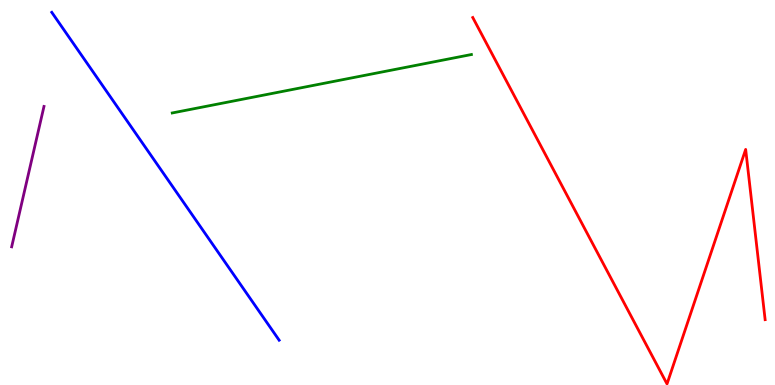[{'lines': ['blue', 'red'], 'intersections': []}, {'lines': ['green', 'red'], 'intersections': []}, {'lines': ['purple', 'red'], 'intersections': []}, {'lines': ['blue', 'green'], 'intersections': []}, {'lines': ['blue', 'purple'], 'intersections': []}, {'lines': ['green', 'purple'], 'intersections': []}]